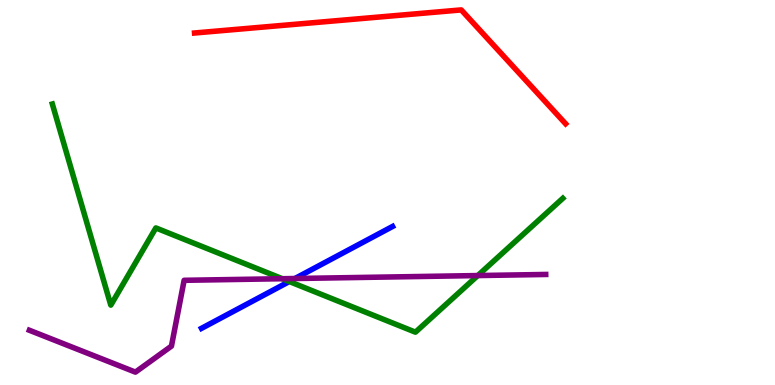[{'lines': ['blue', 'red'], 'intersections': []}, {'lines': ['green', 'red'], 'intersections': []}, {'lines': ['purple', 'red'], 'intersections': []}, {'lines': ['blue', 'green'], 'intersections': [{'x': 3.73, 'y': 2.69}]}, {'lines': ['blue', 'purple'], 'intersections': [{'x': 3.81, 'y': 2.77}]}, {'lines': ['green', 'purple'], 'intersections': [{'x': 3.64, 'y': 2.76}, {'x': 6.16, 'y': 2.84}]}]